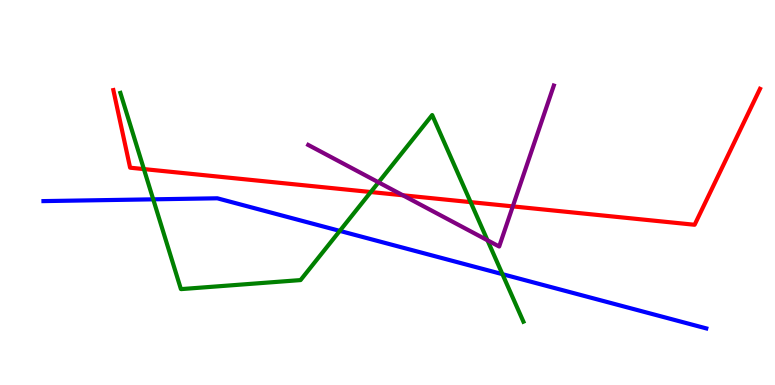[{'lines': ['blue', 'red'], 'intersections': []}, {'lines': ['green', 'red'], 'intersections': [{'x': 1.86, 'y': 5.61}, {'x': 4.78, 'y': 5.01}, {'x': 6.07, 'y': 4.75}]}, {'lines': ['purple', 'red'], 'intersections': [{'x': 5.2, 'y': 4.93}, {'x': 6.62, 'y': 4.64}]}, {'lines': ['blue', 'green'], 'intersections': [{'x': 1.98, 'y': 4.82}, {'x': 4.38, 'y': 4.0}, {'x': 6.48, 'y': 2.88}]}, {'lines': ['blue', 'purple'], 'intersections': []}, {'lines': ['green', 'purple'], 'intersections': [{'x': 4.88, 'y': 5.26}, {'x': 6.29, 'y': 3.76}]}]